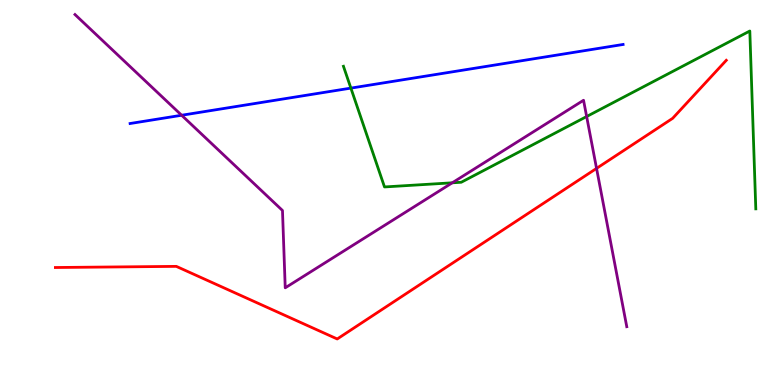[{'lines': ['blue', 'red'], 'intersections': []}, {'lines': ['green', 'red'], 'intersections': []}, {'lines': ['purple', 'red'], 'intersections': [{'x': 7.7, 'y': 5.63}]}, {'lines': ['blue', 'green'], 'intersections': [{'x': 4.53, 'y': 7.71}]}, {'lines': ['blue', 'purple'], 'intersections': [{'x': 2.34, 'y': 7.01}]}, {'lines': ['green', 'purple'], 'intersections': [{'x': 5.84, 'y': 5.25}, {'x': 7.57, 'y': 6.97}]}]